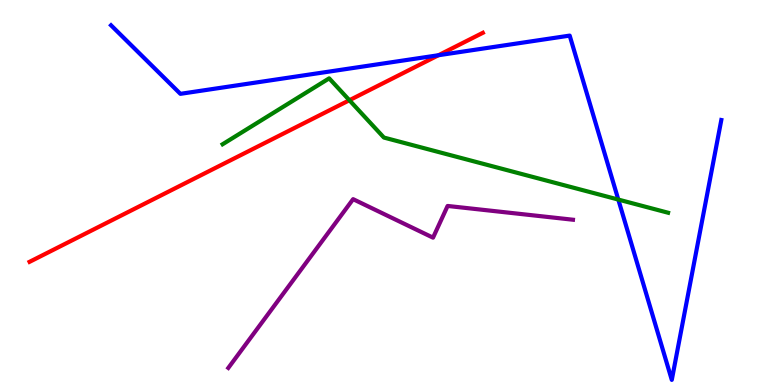[{'lines': ['blue', 'red'], 'intersections': [{'x': 5.66, 'y': 8.57}]}, {'lines': ['green', 'red'], 'intersections': [{'x': 4.51, 'y': 7.4}]}, {'lines': ['purple', 'red'], 'intersections': []}, {'lines': ['blue', 'green'], 'intersections': [{'x': 7.98, 'y': 4.82}]}, {'lines': ['blue', 'purple'], 'intersections': []}, {'lines': ['green', 'purple'], 'intersections': []}]